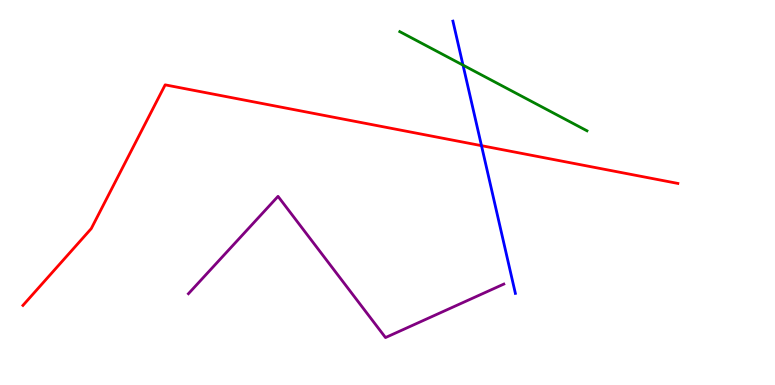[{'lines': ['blue', 'red'], 'intersections': [{'x': 6.21, 'y': 6.22}]}, {'lines': ['green', 'red'], 'intersections': []}, {'lines': ['purple', 'red'], 'intersections': []}, {'lines': ['blue', 'green'], 'intersections': [{'x': 5.97, 'y': 8.31}]}, {'lines': ['blue', 'purple'], 'intersections': []}, {'lines': ['green', 'purple'], 'intersections': []}]